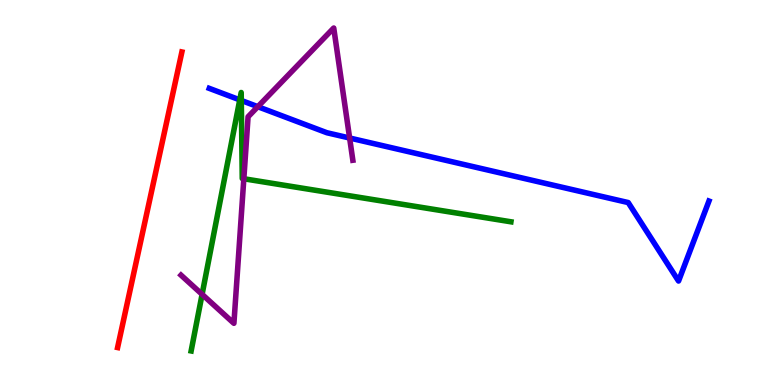[{'lines': ['blue', 'red'], 'intersections': []}, {'lines': ['green', 'red'], 'intersections': []}, {'lines': ['purple', 'red'], 'intersections': []}, {'lines': ['blue', 'green'], 'intersections': [{'x': 3.09, 'y': 7.41}, {'x': 3.11, 'y': 7.39}]}, {'lines': ['blue', 'purple'], 'intersections': [{'x': 3.33, 'y': 7.23}, {'x': 4.51, 'y': 6.42}]}, {'lines': ['green', 'purple'], 'intersections': [{'x': 2.61, 'y': 2.35}, {'x': 3.15, 'y': 5.36}]}]